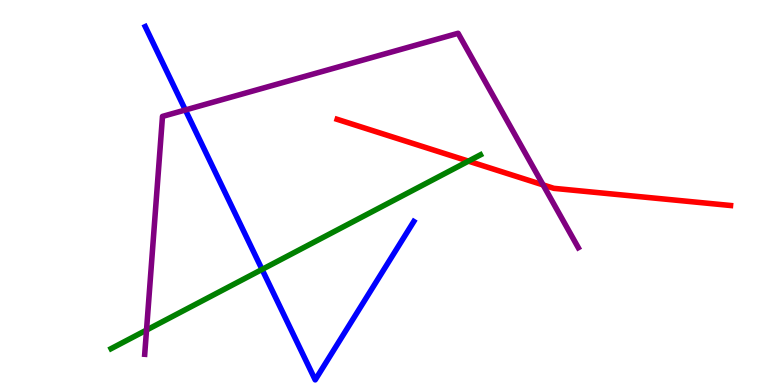[{'lines': ['blue', 'red'], 'intersections': []}, {'lines': ['green', 'red'], 'intersections': [{'x': 6.04, 'y': 5.81}]}, {'lines': ['purple', 'red'], 'intersections': [{'x': 7.01, 'y': 5.2}]}, {'lines': ['blue', 'green'], 'intersections': [{'x': 3.38, 'y': 3.0}]}, {'lines': ['blue', 'purple'], 'intersections': [{'x': 2.39, 'y': 7.14}]}, {'lines': ['green', 'purple'], 'intersections': [{'x': 1.89, 'y': 1.43}]}]